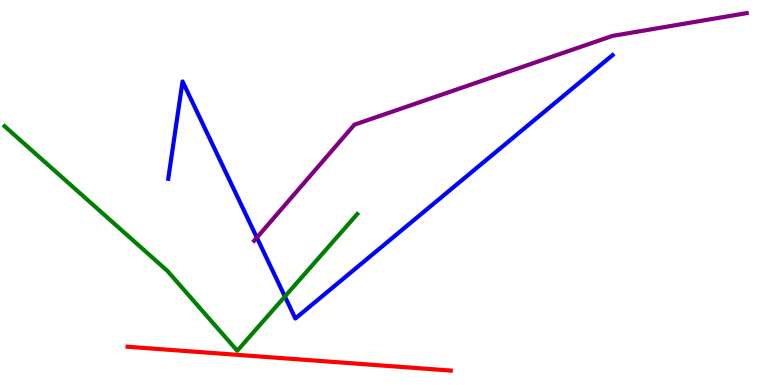[{'lines': ['blue', 'red'], 'intersections': []}, {'lines': ['green', 'red'], 'intersections': []}, {'lines': ['purple', 'red'], 'intersections': []}, {'lines': ['blue', 'green'], 'intersections': [{'x': 3.68, 'y': 2.3}]}, {'lines': ['blue', 'purple'], 'intersections': [{'x': 3.31, 'y': 3.83}]}, {'lines': ['green', 'purple'], 'intersections': []}]